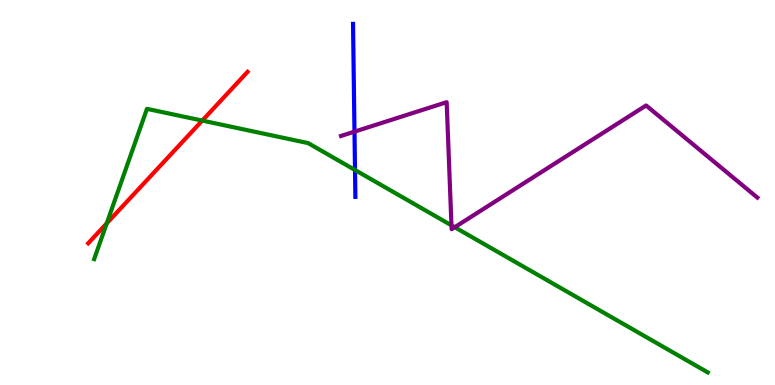[{'lines': ['blue', 'red'], 'intersections': []}, {'lines': ['green', 'red'], 'intersections': [{'x': 1.38, 'y': 4.2}, {'x': 2.61, 'y': 6.87}]}, {'lines': ['purple', 'red'], 'intersections': []}, {'lines': ['blue', 'green'], 'intersections': [{'x': 4.58, 'y': 5.58}]}, {'lines': ['blue', 'purple'], 'intersections': [{'x': 4.57, 'y': 6.58}]}, {'lines': ['green', 'purple'], 'intersections': [{'x': 5.83, 'y': 4.15}, {'x': 5.87, 'y': 4.1}]}]